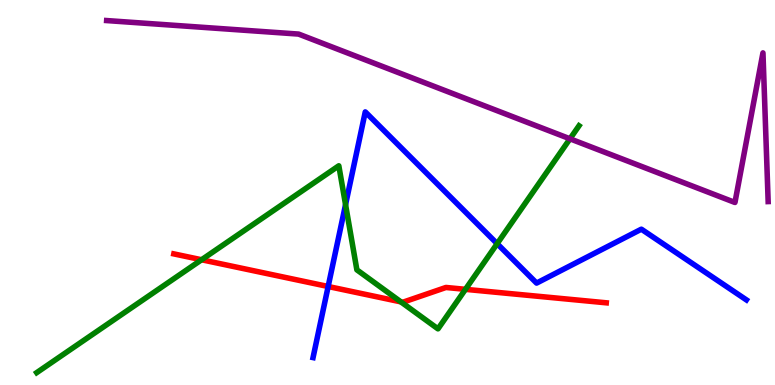[{'lines': ['blue', 'red'], 'intersections': [{'x': 4.23, 'y': 2.56}]}, {'lines': ['green', 'red'], 'intersections': [{'x': 2.6, 'y': 3.25}, {'x': 5.17, 'y': 2.16}, {'x': 6.01, 'y': 2.48}]}, {'lines': ['purple', 'red'], 'intersections': []}, {'lines': ['blue', 'green'], 'intersections': [{'x': 4.46, 'y': 4.69}, {'x': 6.41, 'y': 3.67}]}, {'lines': ['blue', 'purple'], 'intersections': []}, {'lines': ['green', 'purple'], 'intersections': [{'x': 7.35, 'y': 6.39}]}]